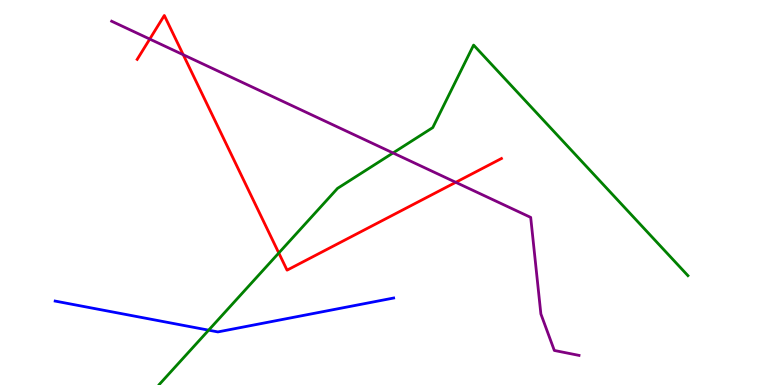[{'lines': ['blue', 'red'], 'intersections': []}, {'lines': ['green', 'red'], 'intersections': [{'x': 3.6, 'y': 3.43}]}, {'lines': ['purple', 'red'], 'intersections': [{'x': 1.93, 'y': 8.99}, {'x': 2.36, 'y': 8.58}, {'x': 5.88, 'y': 5.26}]}, {'lines': ['blue', 'green'], 'intersections': [{'x': 2.69, 'y': 1.42}]}, {'lines': ['blue', 'purple'], 'intersections': []}, {'lines': ['green', 'purple'], 'intersections': [{'x': 5.07, 'y': 6.03}]}]